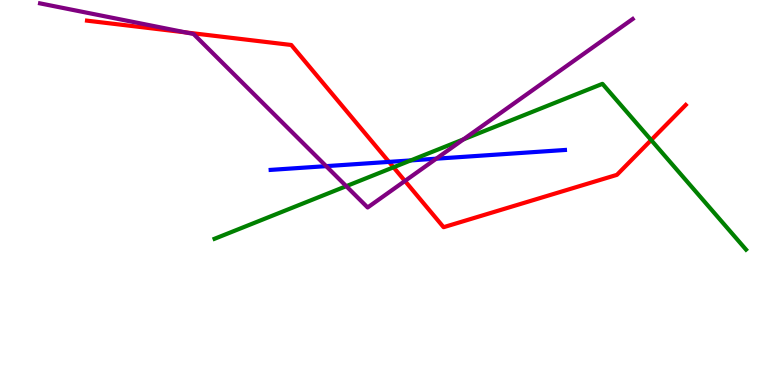[{'lines': ['blue', 'red'], 'intersections': [{'x': 5.02, 'y': 5.8}]}, {'lines': ['green', 'red'], 'intersections': [{'x': 5.08, 'y': 5.65}, {'x': 8.4, 'y': 6.36}]}, {'lines': ['purple', 'red'], 'intersections': [{'x': 2.39, 'y': 9.16}, {'x': 5.22, 'y': 5.3}]}, {'lines': ['blue', 'green'], 'intersections': [{'x': 5.3, 'y': 5.83}]}, {'lines': ['blue', 'purple'], 'intersections': [{'x': 4.21, 'y': 5.68}, {'x': 5.63, 'y': 5.88}]}, {'lines': ['green', 'purple'], 'intersections': [{'x': 4.47, 'y': 5.16}, {'x': 5.98, 'y': 6.38}]}]